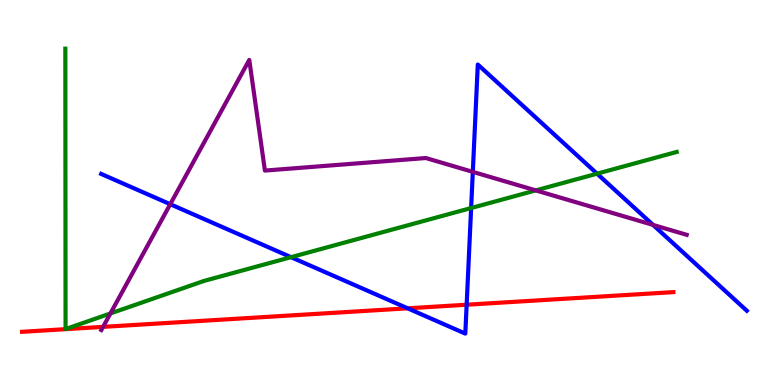[{'lines': ['blue', 'red'], 'intersections': [{'x': 5.26, 'y': 1.99}, {'x': 6.02, 'y': 2.09}]}, {'lines': ['green', 'red'], 'intersections': []}, {'lines': ['purple', 'red'], 'intersections': [{'x': 1.33, 'y': 1.51}]}, {'lines': ['blue', 'green'], 'intersections': [{'x': 3.76, 'y': 3.32}, {'x': 6.08, 'y': 4.6}, {'x': 7.7, 'y': 5.49}]}, {'lines': ['blue', 'purple'], 'intersections': [{'x': 2.2, 'y': 4.7}, {'x': 6.1, 'y': 5.54}, {'x': 8.43, 'y': 4.16}]}, {'lines': ['green', 'purple'], 'intersections': [{'x': 1.42, 'y': 1.86}, {'x': 6.91, 'y': 5.05}]}]